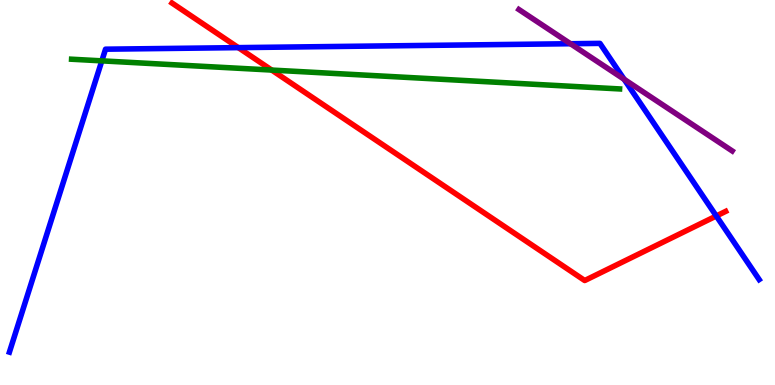[{'lines': ['blue', 'red'], 'intersections': [{'x': 3.08, 'y': 8.76}, {'x': 9.24, 'y': 4.39}]}, {'lines': ['green', 'red'], 'intersections': [{'x': 3.51, 'y': 8.18}]}, {'lines': ['purple', 'red'], 'intersections': []}, {'lines': ['blue', 'green'], 'intersections': [{'x': 1.31, 'y': 8.42}]}, {'lines': ['blue', 'purple'], 'intersections': [{'x': 7.36, 'y': 8.86}, {'x': 8.05, 'y': 7.94}]}, {'lines': ['green', 'purple'], 'intersections': []}]